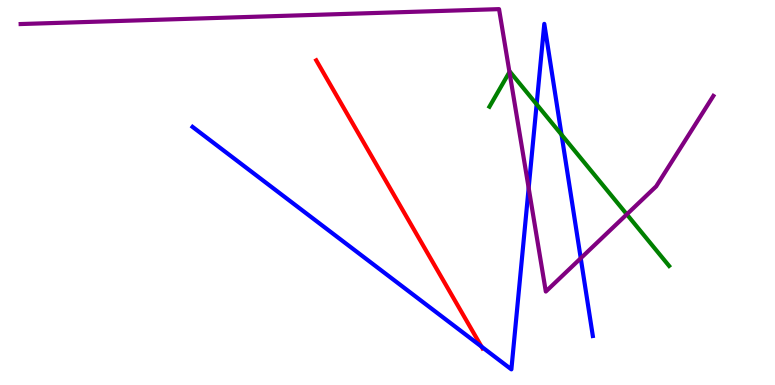[{'lines': ['blue', 'red'], 'intersections': [{'x': 6.21, 'y': 0.996}]}, {'lines': ['green', 'red'], 'intersections': []}, {'lines': ['purple', 'red'], 'intersections': []}, {'lines': ['blue', 'green'], 'intersections': [{'x': 6.92, 'y': 7.29}, {'x': 7.25, 'y': 6.5}]}, {'lines': ['blue', 'purple'], 'intersections': [{'x': 6.82, 'y': 5.12}, {'x': 7.49, 'y': 3.29}]}, {'lines': ['green', 'purple'], 'intersections': [{'x': 6.57, 'y': 8.13}, {'x': 8.09, 'y': 4.43}]}]